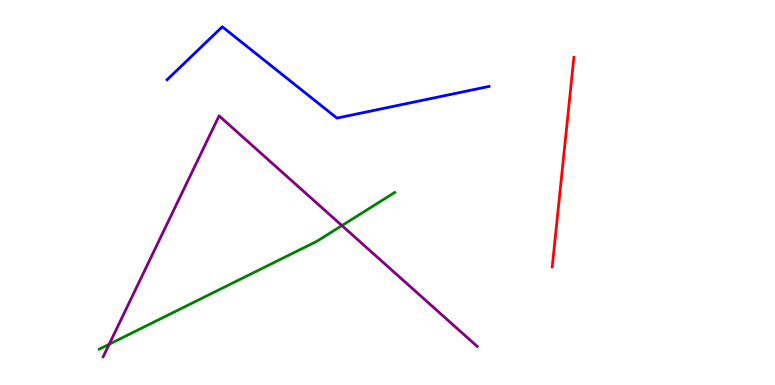[{'lines': ['blue', 'red'], 'intersections': []}, {'lines': ['green', 'red'], 'intersections': []}, {'lines': ['purple', 'red'], 'intersections': []}, {'lines': ['blue', 'green'], 'intersections': []}, {'lines': ['blue', 'purple'], 'intersections': []}, {'lines': ['green', 'purple'], 'intersections': [{'x': 1.41, 'y': 1.06}, {'x': 4.41, 'y': 4.14}]}]